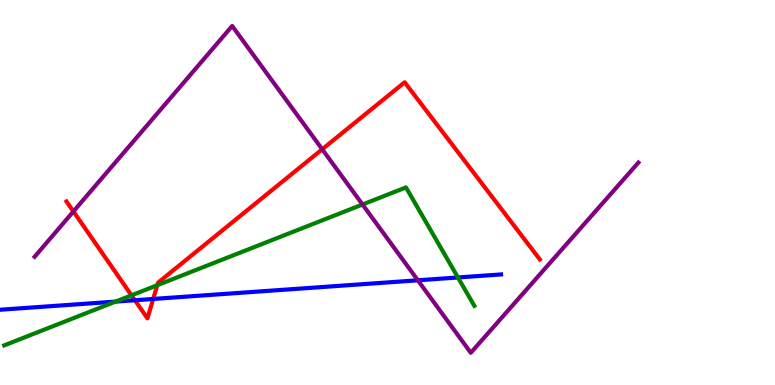[{'lines': ['blue', 'red'], 'intersections': [{'x': 1.74, 'y': 2.2}, {'x': 1.98, 'y': 2.24}]}, {'lines': ['green', 'red'], 'intersections': [{'x': 1.7, 'y': 2.33}, {'x': 2.03, 'y': 2.59}]}, {'lines': ['purple', 'red'], 'intersections': [{'x': 0.947, 'y': 4.51}, {'x': 4.16, 'y': 6.12}]}, {'lines': ['blue', 'green'], 'intersections': [{'x': 1.49, 'y': 2.17}, {'x': 5.91, 'y': 2.79}]}, {'lines': ['blue', 'purple'], 'intersections': [{'x': 5.39, 'y': 2.72}]}, {'lines': ['green', 'purple'], 'intersections': [{'x': 4.68, 'y': 4.69}]}]